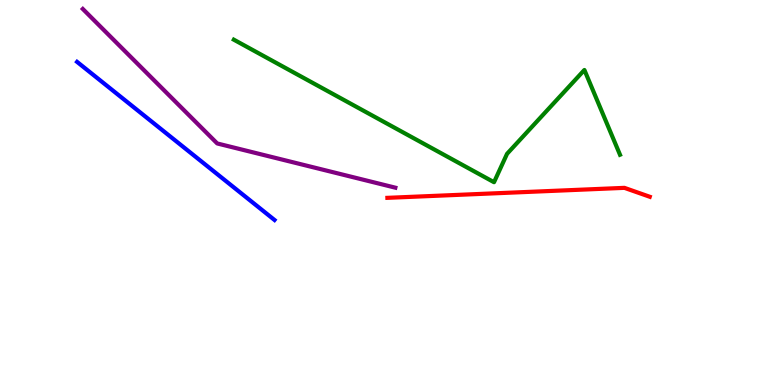[{'lines': ['blue', 'red'], 'intersections': []}, {'lines': ['green', 'red'], 'intersections': []}, {'lines': ['purple', 'red'], 'intersections': []}, {'lines': ['blue', 'green'], 'intersections': []}, {'lines': ['blue', 'purple'], 'intersections': []}, {'lines': ['green', 'purple'], 'intersections': []}]